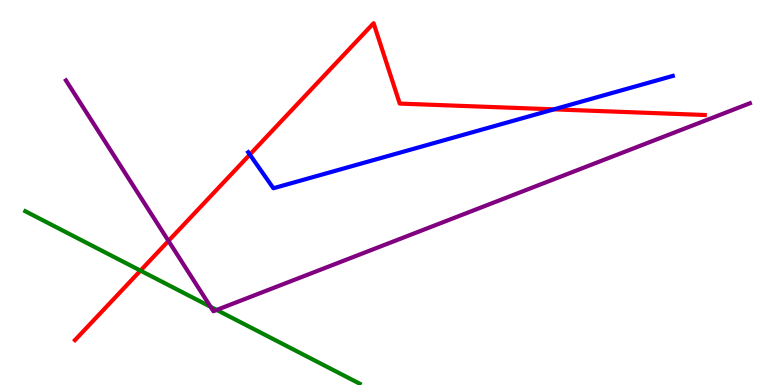[{'lines': ['blue', 'red'], 'intersections': [{'x': 3.22, 'y': 5.99}, {'x': 7.15, 'y': 7.16}]}, {'lines': ['green', 'red'], 'intersections': [{'x': 1.81, 'y': 2.97}]}, {'lines': ['purple', 'red'], 'intersections': [{'x': 2.17, 'y': 3.74}]}, {'lines': ['blue', 'green'], 'intersections': []}, {'lines': ['blue', 'purple'], 'intersections': []}, {'lines': ['green', 'purple'], 'intersections': [{'x': 2.72, 'y': 2.03}, {'x': 2.8, 'y': 1.95}]}]